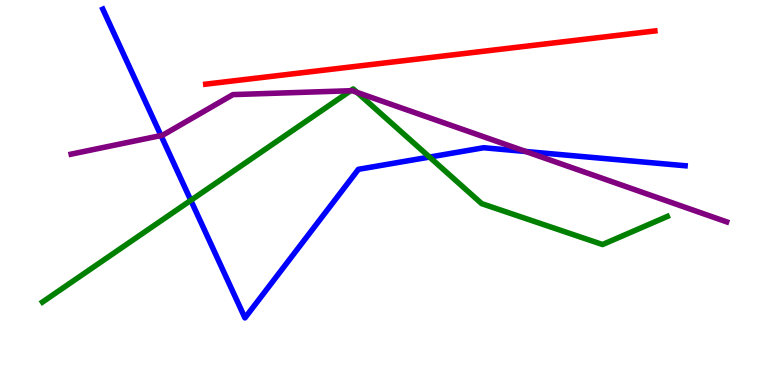[{'lines': ['blue', 'red'], 'intersections': []}, {'lines': ['green', 'red'], 'intersections': []}, {'lines': ['purple', 'red'], 'intersections': []}, {'lines': ['blue', 'green'], 'intersections': [{'x': 2.46, 'y': 4.8}, {'x': 5.54, 'y': 5.92}]}, {'lines': ['blue', 'purple'], 'intersections': [{'x': 2.08, 'y': 6.48}, {'x': 6.78, 'y': 6.07}]}, {'lines': ['green', 'purple'], 'intersections': [{'x': 4.52, 'y': 7.64}, {'x': 4.61, 'y': 7.6}]}]